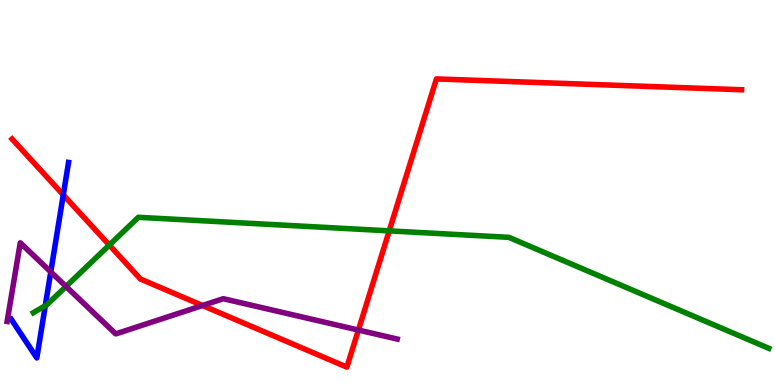[{'lines': ['blue', 'red'], 'intersections': [{'x': 0.817, 'y': 4.94}]}, {'lines': ['green', 'red'], 'intersections': [{'x': 1.41, 'y': 3.63}, {'x': 5.02, 'y': 4.0}]}, {'lines': ['purple', 'red'], 'intersections': [{'x': 2.61, 'y': 2.06}, {'x': 4.62, 'y': 1.43}]}, {'lines': ['blue', 'green'], 'intersections': [{'x': 0.584, 'y': 2.06}]}, {'lines': ['blue', 'purple'], 'intersections': [{'x': 0.655, 'y': 2.94}]}, {'lines': ['green', 'purple'], 'intersections': [{'x': 0.852, 'y': 2.56}]}]